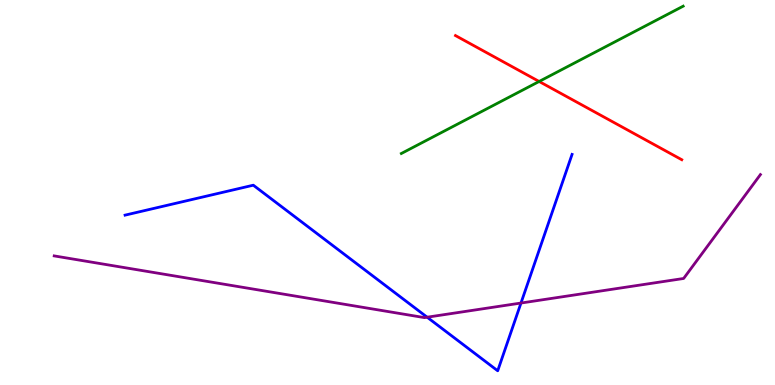[{'lines': ['blue', 'red'], 'intersections': []}, {'lines': ['green', 'red'], 'intersections': [{'x': 6.96, 'y': 7.88}]}, {'lines': ['purple', 'red'], 'intersections': []}, {'lines': ['blue', 'green'], 'intersections': []}, {'lines': ['blue', 'purple'], 'intersections': [{'x': 5.51, 'y': 1.76}, {'x': 6.72, 'y': 2.13}]}, {'lines': ['green', 'purple'], 'intersections': []}]